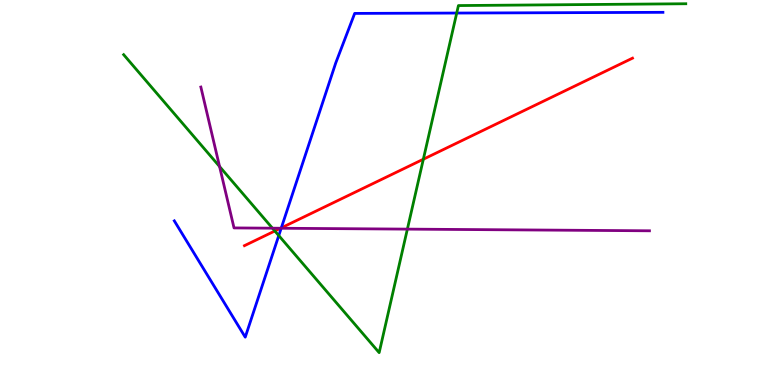[{'lines': ['blue', 'red'], 'intersections': [{'x': 3.63, 'y': 4.08}]}, {'lines': ['green', 'red'], 'intersections': [{'x': 3.55, 'y': 4.0}, {'x': 5.46, 'y': 5.86}]}, {'lines': ['purple', 'red'], 'intersections': [{'x': 3.62, 'y': 4.07}]}, {'lines': ['blue', 'green'], 'intersections': [{'x': 3.6, 'y': 3.88}, {'x': 5.89, 'y': 9.66}]}, {'lines': ['blue', 'purple'], 'intersections': [{'x': 3.63, 'y': 4.07}]}, {'lines': ['green', 'purple'], 'intersections': [{'x': 2.83, 'y': 5.67}, {'x': 3.52, 'y': 4.07}, {'x': 5.26, 'y': 4.05}]}]